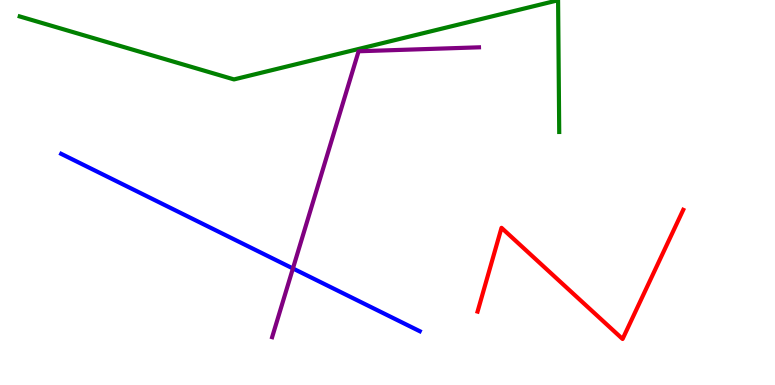[{'lines': ['blue', 'red'], 'intersections': []}, {'lines': ['green', 'red'], 'intersections': []}, {'lines': ['purple', 'red'], 'intersections': []}, {'lines': ['blue', 'green'], 'intersections': []}, {'lines': ['blue', 'purple'], 'intersections': [{'x': 3.78, 'y': 3.03}]}, {'lines': ['green', 'purple'], 'intersections': []}]